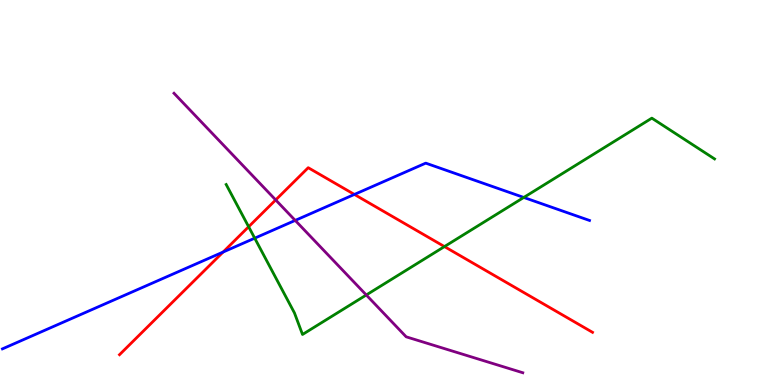[{'lines': ['blue', 'red'], 'intersections': [{'x': 2.88, 'y': 3.45}, {'x': 4.57, 'y': 4.95}]}, {'lines': ['green', 'red'], 'intersections': [{'x': 3.21, 'y': 4.11}, {'x': 5.73, 'y': 3.6}]}, {'lines': ['purple', 'red'], 'intersections': [{'x': 3.56, 'y': 4.81}]}, {'lines': ['blue', 'green'], 'intersections': [{'x': 3.29, 'y': 3.81}, {'x': 6.76, 'y': 4.87}]}, {'lines': ['blue', 'purple'], 'intersections': [{'x': 3.81, 'y': 4.28}]}, {'lines': ['green', 'purple'], 'intersections': [{'x': 4.73, 'y': 2.34}]}]